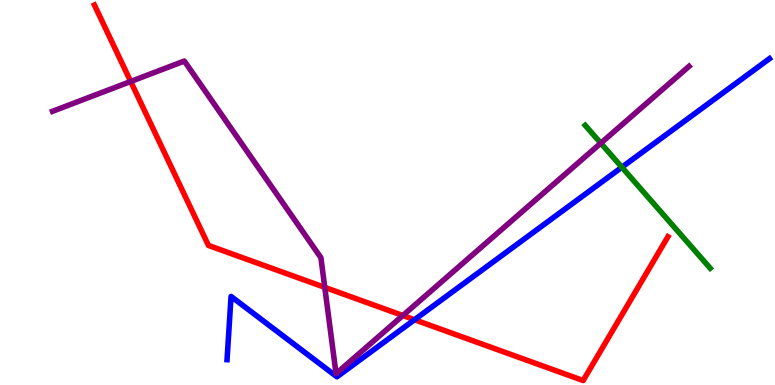[{'lines': ['blue', 'red'], 'intersections': [{'x': 5.35, 'y': 1.7}]}, {'lines': ['green', 'red'], 'intersections': []}, {'lines': ['purple', 'red'], 'intersections': [{'x': 1.69, 'y': 7.88}, {'x': 4.19, 'y': 2.54}, {'x': 5.2, 'y': 1.8}]}, {'lines': ['blue', 'green'], 'intersections': [{'x': 8.02, 'y': 5.66}]}, {'lines': ['blue', 'purple'], 'intersections': []}, {'lines': ['green', 'purple'], 'intersections': [{'x': 7.75, 'y': 6.28}]}]